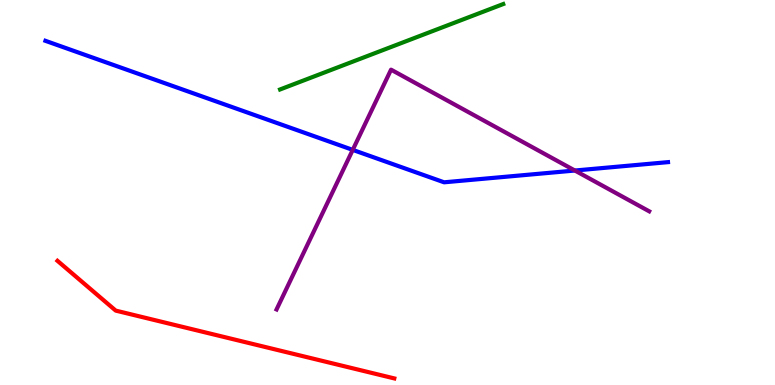[{'lines': ['blue', 'red'], 'intersections': []}, {'lines': ['green', 'red'], 'intersections': []}, {'lines': ['purple', 'red'], 'intersections': []}, {'lines': ['blue', 'green'], 'intersections': []}, {'lines': ['blue', 'purple'], 'intersections': [{'x': 4.55, 'y': 6.11}, {'x': 7.42, 'y': 5.57}]}, {'lines': ['green', 'purple'], 'intersections': []}]